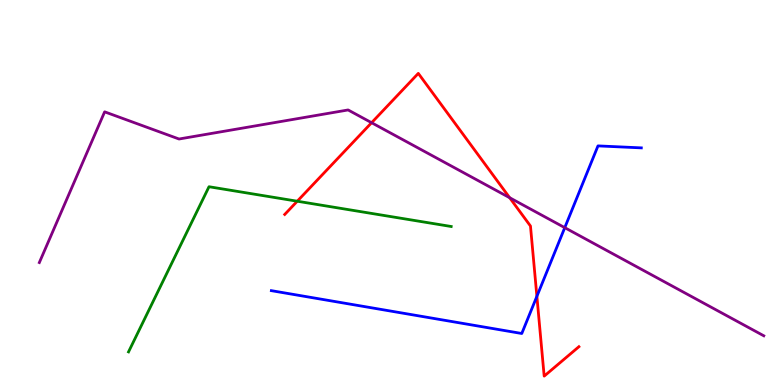[{'lines': ['blue', 'red'], 'intersections': [{'x': 6.93, 'y': 2.3}]}, {'lines': ['green', 'red'], 'intersections': [{'x': 3.84, 'y': 4.77}]}, {'lines': ['purple', 'red'], 'intersections': [{'x': 4.79, 'y': 6.81}, {'x': 6.58, 'y': 4.86}]}, {'lines': ['blue', 'green'], 'intersections': []}, {'lines': ['blue', 'purple'], 'intersections': [{'x': 7.29, 'y': 4.09}]}, {'lines': ['green', 'purple'], 'intersections': []}]